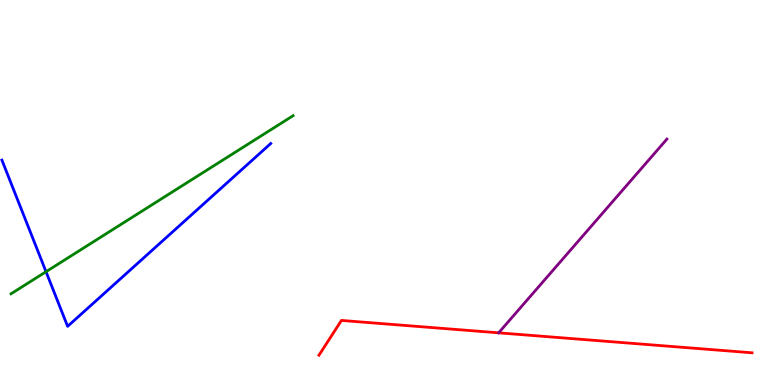[{'lines': ['blue', 'red'], 'intersections': []}, {'lines': ['green', 'red'], 'intersections': []}, {'lines': ['purple', 'red'], 'intersections': []}, {'lines': ['blue', 'green'], 'intersections': [{'x': 0.594, 'y': 2.94}]}, {'lines': ['blue', 'purple'], 'intersections': []}, {'lines': ['green', 'purple'], 'intersections': []}]